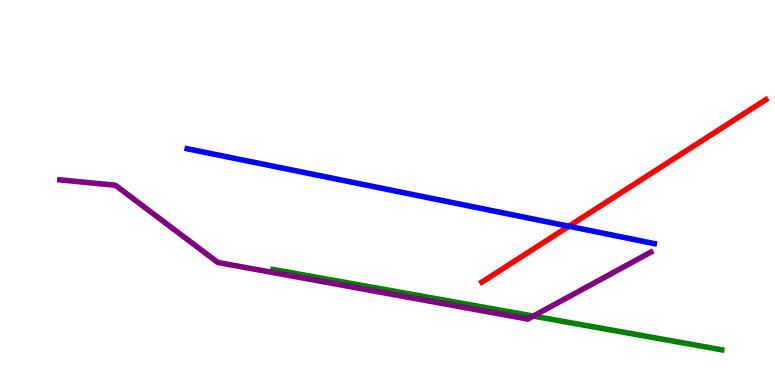[{'lines': ['blue', 'red'], 'intersections': [{'x': 7.34, 'y': 4.12}]}, {'lines': ['green', 'red'], 'intersections': []}, {'lines': ['purple', 'red'], 'intersections': []}, {'lines': ['blue', 'green'], 'intersections': []}, {'lines': ['blue', 'purple'], 'intersections': []}, {'lines': ['green', 'purple'], 'intersections': [{'x': 6.88, 'y': 1.79}]}]